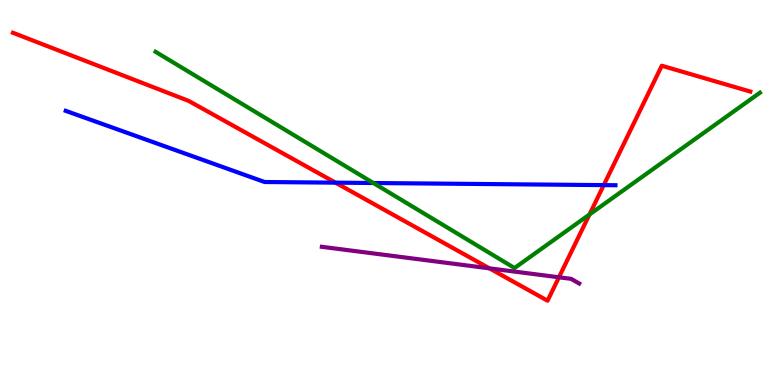[{'lines': ['blue', 'red'], 'intersections': [{'x': 4.33, 'y': 5.26}, {'x': 7.79, 'y': 5.19}]}, {'lines': ['green', 'red'], 'intersections': [{'x': 7.61, 'y': 4.43}]}, {'lines': ['purple', 'red'], 'intersections': [{'x': 6.32, 'y': 3.03}, {'x': 7.21, 'y': 2.8}]}, {'lines': ['blue', 'green'], 'intersections': [{'x': 4.82, 'y': 5.25}]}, {'lines': ['blue', 'purple'], 'intersections': []}, {'lines': ['green', 'purple'], 'intersections': []}]